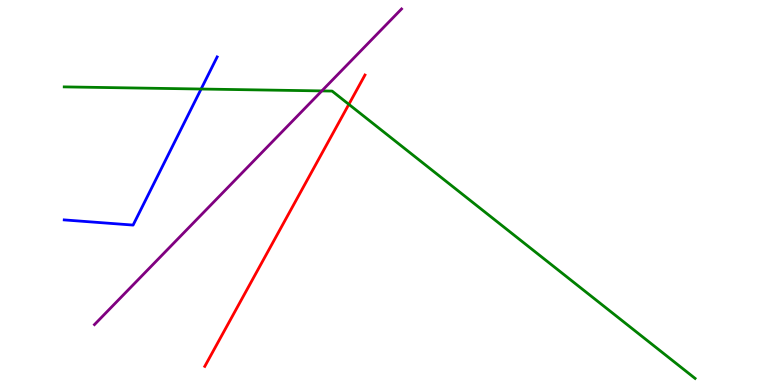[{'lines': ['blue', 'red'], 'intersections': []}, {'lines': ['green', 'red'], 'intersections': [{'x': 4.5, 'y': 7.29}]}, {'lines': ['purple', 'red'], 'intersections': []}, {'lines': ['blue', 'green'], 'intersections': [{'x': 2.59, 'y': 7.69}]}, {'lines': ['blue', 'purple'], 'intersections': []}, {'lines': ['green', 'purple'], 'intersections': [{'x': 4.15, 'y': 7.64}]}]